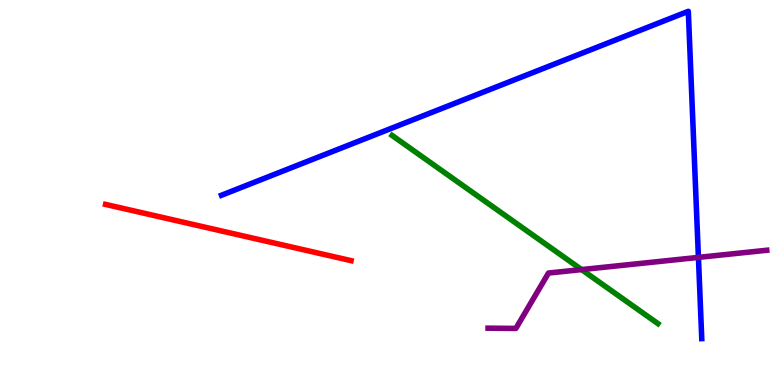[{'lines': ['blue', 'red'], 'intersections': []}, {'lines': ['green', 'red'], 'intersections': []}, {'lines': ['purple', 'red'], 'intersections': []}, {'lines': ['blue', 'green'], 'intersections': []}, {'lines': ['blue', 'purple'], 'intersections': [{'x': 9.01, 'y': 3.31}]}, {'lines': ['green', 'purple'], 'intersections': [{'x': 7.5, 'y': 3.0}]}]